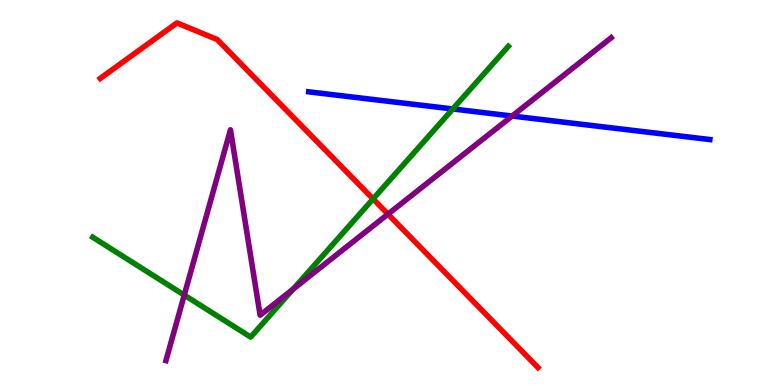[{'lines': ['blue', 'red'], 'intersections': []}, {'lines': ['green', 'red'], 'intersections': [{'x': 4.81, 'y': 4.83}]}, {'lines': ['purple', 'red'], 'intersections': [{'x': 5.01, 'y': 4.44}]}, {'lines': ['blue', 'green'], 'intersections': [{'x': 5.84, 'y': 7.17}]}, {'lines': ['blue', 'purple'], 'intersections': [{'x': 6.61, 'y': 6.99}]}, {'lines': ['green', 'purple'], 'intersections': [{'x': 2.38, 'y': 2.34}, {'x': 3.78, 'y': 2.49}]}]